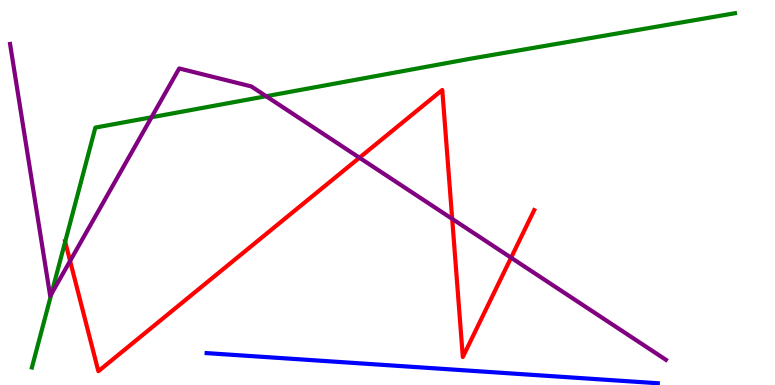[{'lines': ['blue', 'red'], 'intersections': []}, {'lines': ['green', 'red'], 'intersections': [{'x': 0.841, 'y': 3.72}]}, {'lines': ['purple', 'red'], 'intersections': [{'x': 0.904, 'y': 3.22}, {'x': 4.64, 'y': 5.9}, {'x': 5.83, 'y': 4.32}, {'x': 6.59, 'y': 3.31}]}, {'lines': ['blue', 'green'], 'intersections': []}, {'lines': ['blue', 'purple'], 'intersections': []}, {'lines': ['green', 'purple'], 'intersections': [{'x': 0.662, 'y': 2.36}, {'x': 1.96, 'y': 6.95}, {'x': 3.43, 'y': 7.5}]}]